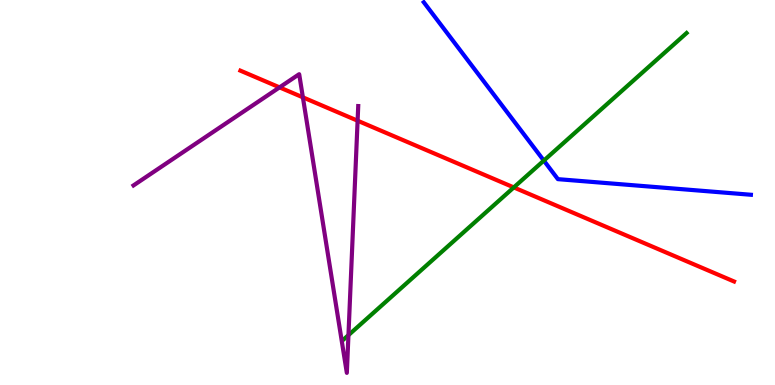[{'lines': ['blue', 'red'], 'intersections': []}, {'lines': ['green', 'red'], 'intersections': [{'x': 6.63, 'y': 5.13}]}, {'lines': ['purple', 'red'], 'intersections': [{'x': 3.61, 'y': 7.73}, {'x': 3.91, 'y': 7.47}, {'x': 4.61, 'y': 6.86}]}, {'lines': ['blue', 'green'], 'intersections': [{'x': 7.02, 'y': 5.83}]}, {'lines': ['blue', 'purple'], 'intersections': []}, {'lines': ['green', 'purple'], 'intersections': [{'x': 4.5, 'y': 1.29}]}]